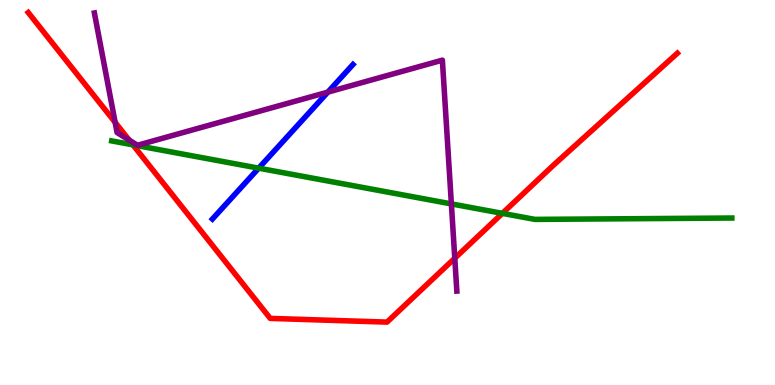[{'lines': ['blue', 'red'], 'intersections': []}, {'lines': ['green', 'red'], 'intersections': [{'x': 1.72, 'y': 6.24}, {'x': 6.48, 'y': 4.46}]}, {'lines': ['purple', 'red'], 'intersections': [{'x': 1.49, 'y': 6.82}, {'x': 1.67, 'y': 6.36}, {'x': 5.87, 'y': 3.29}]}, {'lines': ['blue', 'green'], 'intersections': [{'x': 3.34, 'y': 5.63}]}, {'lines': ['blue', 'purple'], 'intersections': [{'x': 4.23, 'y': 7.61}]}, {'lines': ['green', 'purple'], 'intersections': [{'x': 5.82, 'y': 4.7}]}]